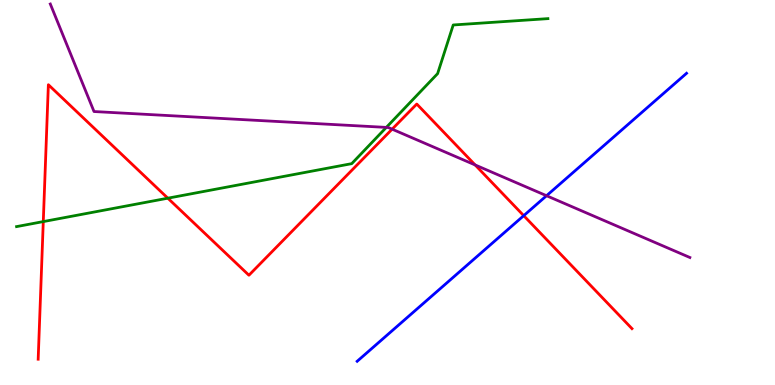[{'lines': ['blue', 'red'], 'intersections': [{'x': 6.76, 'y': 4.4}]}, {'lines': ['green', 'red'], 'intersections': [{'x': 0.558, 'y': 4.24}, {'x': 2.17, 'y': 4.85}]}, {'lines': ['purple', 'red'], 'intersections': [{'x': 5.06, 'y': 6.64}, {'x': 6.13, 'y': 5.72}]}, {'lines': ['blue', 'green'], 'intersections': []}, {'lines': ['blue', 'purple'], 'intersections': [{'x': 7.05, 'y': 4.92}]}, {'lines': ['green', 'purple'], 'intersections': [{'x': 4.98, 'y': 6.69}]}]